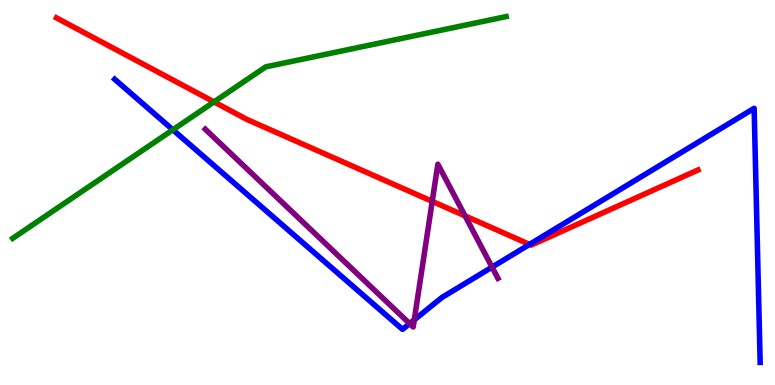[{'lines': ['blue', 'red'], 'intersections': [{'x': 6.83, 'y': 3.65}]}, {'lines': ['green', 'red'], 'intersections': [{'x': 2.76, 'y': 7.35}]}, {'lines': ['purple', 'red'], 'intersections': [{'x': 5.58, 'y': 4.77}, {'x': 6.0, 'y': 4.39}]}, {'lines': ['blue', 'green'], 'intersections': [{'x': 2.23, 'y': 6.63}]}, {'lines': ['blue', 'purple'], 'intersections': [{'x': 5.29, 'y': 1.59}, {'x': 5.35, 'y': 1.69}, {'x': 6.35, 'y': 3.06}]}, {'lines': ['green', 'purple'], 'intersections': []}]